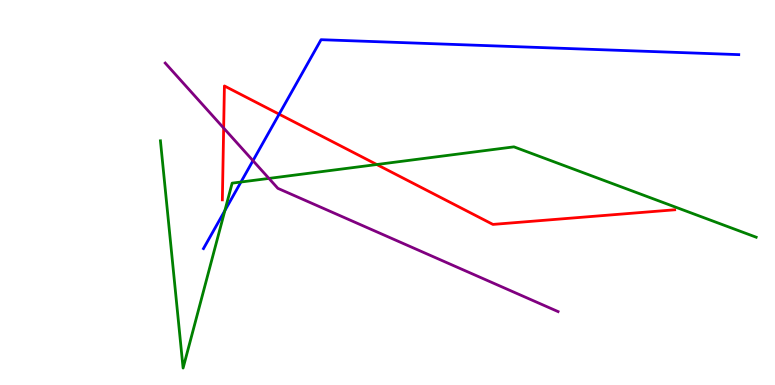[{'lines': ['blue', 'red'], 'intersections': [{'x': 3.6, 'y': 7.03}]}, {'lines': ['green', 'red'], 'intersections': [{'x': 4.86, 'y': 5.73}]}, {'lines': ['purple', 'red'], 'intersections': [{'x': 2.89, 'y': 6.67}]}, {'lines': ['blue', 'green'], 'intersections': [{'x': 2.9, 'y': 4.53}, {'x': 3.11, 'y': 5.27}]}, {'lines': ['blue', 'purple'], 'intersections': [{'x': 3.26, 'y': 5.83}]}, {'lines': ['green', 'purple'], 'intersections': [{'x': 3.47, 'y': 5.37}]}]